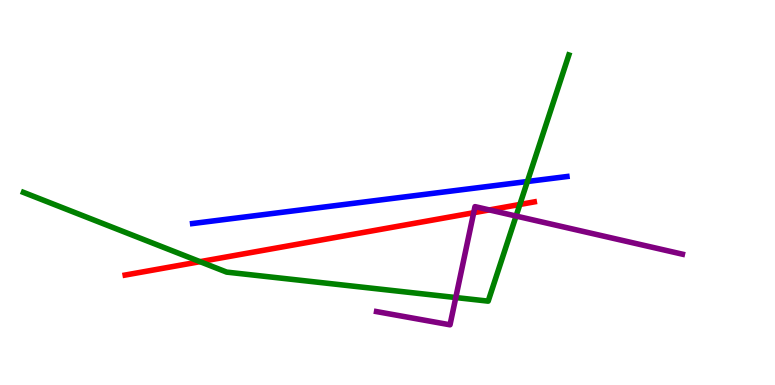[{'lines': ['blue', 'red'], 'intersections': []}, {'lines': ['green', 'red'], 'intersections': [{'x': 2.58, 'y': 3.2}, {'x': 6.71, 'y': 4.69}]}, {'lines': ['purple', 'red'], 'intersections': [{'x': 6.11, 'y': 4.47}, {'x': 6.31, 'y': 4.55}]}, {'lines': ['blue', 'green'], 'intersections': [{'x': 6.81, 'y': 5.29}]}, {'lines': ['blue', 'purple'], 'intersections': []}, {'lines': ['green', 'purple'], 'intersections': [{'x': 5.88, 'y': 2.27}, {'x': 6.66, 'y': 4.39}]}]